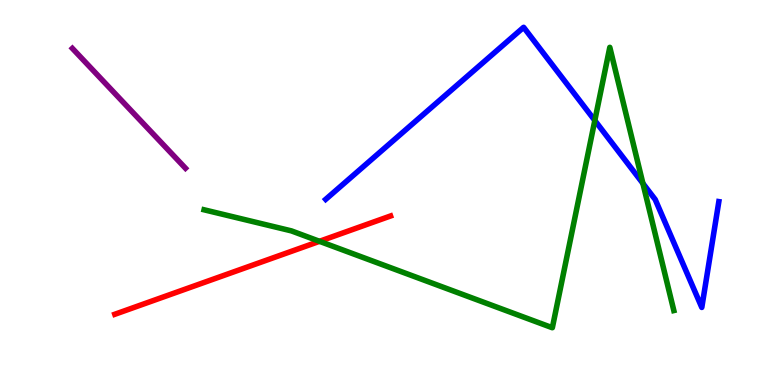[{'lines': ['blue', 'red'], 'intersections': []}, {'lines': ['green', 'red'], 'intersections': [{'x': 4.12, 'y': 3.73}]}, {'lines': ['purple', 'red'], 'intersections': []}, {'lines': ['blue', 'green'], 'intersections': [{'x': 7.68, 'y': 6.87}, {'x': 8.3, 'y': 5.24}]}, {'lines': ['blue', 'purple'], 'intersections': []}, {'lines': ['green', 'purple'], 'intersections': []}]